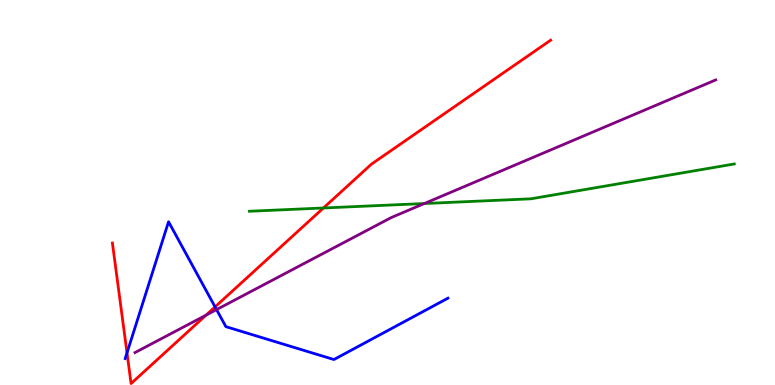[{'lines': ['blue', 'red'], 'intersections': [{'x': 1.64, 'y': 0.835}, {'x': 2.78, 'y': 2.03}]}, {'lines': ['green', 'red'], 'intersections': [{'x': 4.17, 'y': 4.6}]}, {'lines': ['purple', 'red'], 'intersections': [{'x': 2.66, 'y': 1.81}]}, {'lines': ['blue', 'green'], 'intersections': []}, {'lines': ['blue', 'purple'], 'intersections': [{'x': 2.79, 'y': 1.96}]}, {'lines': ['green', 'purple'], 'intersections': [{'x': 5.48, 'y': 4.71}]}]